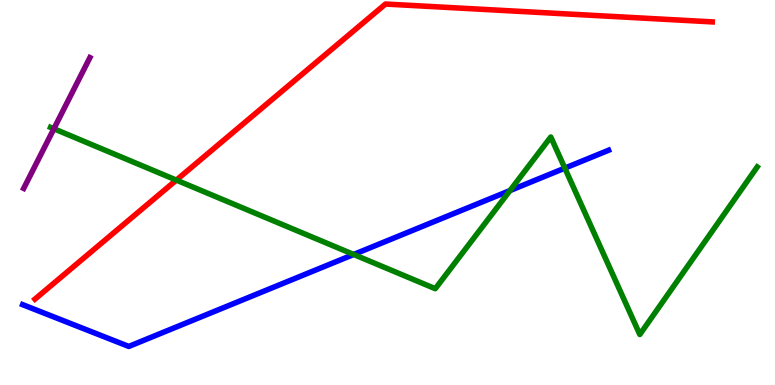[{'lines': ['blue', 'red'], 'intersections': []}, {'lines': ['green', 'red'], 'intersections': [{'x': 2.28, 'y': 5.32}]}, {'lines': ['purple', 'red'], 'intersections': []}, {'lines': ['blue', 'green'], 'intersections': [{'x': 4.56, 'y': 3.39}, {'x': 6.58, 'y': 5.05}, {'x': 7.29, 'y': 5.63}]}, {'lines': ['blue', 'purple'], 'intersections': []}, {'lines': ['green', 'purple'], 'intersections': [{'x': 0.695, 'y': 6.66}]}]